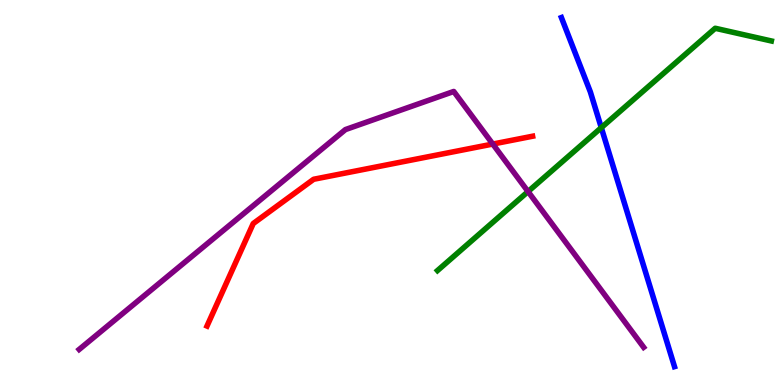[{'lines': ['blue', 'red'], 'intersections': []}, {'lines': ['green', 'red'], 'intersections': []}, {'lines': ['purple', 'red'], 'intersections': [{'x': 6.36, 'y': 6.26}]}, {'lines': ['blue', 'green'], 'intersections': [{'x': 7.76, 'y': 6.68}]}, {'lines': ['blue', 'purple'], 'intersections': []}, {'lines': ['green', 'purple'], 'intersections': [{'x': 6.81, 'y': 5.02}]}]